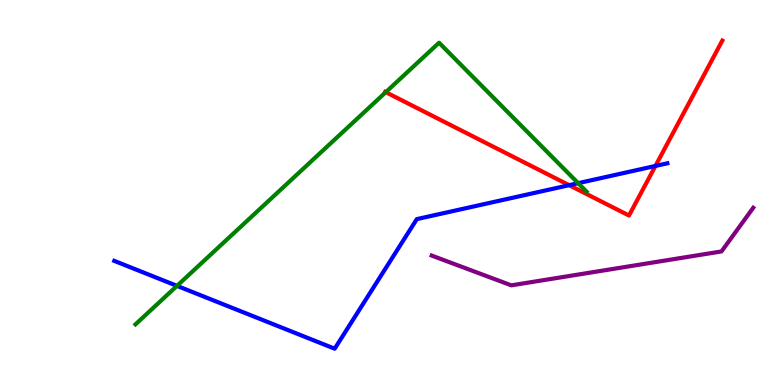[{'lines': ['blue', 'red'], 'intersections': [{'x': 7.34, 'y': 5.19}, {'x': 8.46, 'y': 5.69}]}, {'lines': ['green', 'red'], 'intersections': [{'x': 4.98, 'y': 7.61}]}, {'lines': ['purple', 'red'], 'intersections': []}, {'lines': ['blue', 'green'], 'intersections': [{'x': 2.28, 'y': 2.57}, {'x': 7.46, 'y': 5.24}]}, {'lines': ['blue', 'purple'], 'intersections': []}, {'lines': ['green', 'purple'], 'intersections': []}]